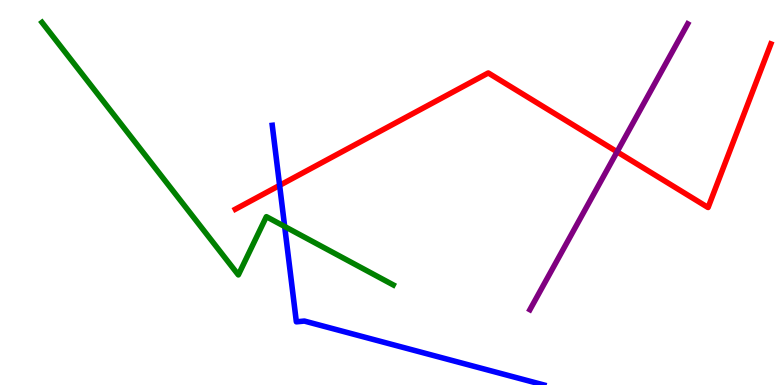[{'lines': ['blue', 'red'], 'intersections': [{'x': 3.61, 'y': 5.19}]}, {'lines': ['green', 'red'], 'intersections': []}, {'lines': ['purple', 'red'], 'intersections': [{'x': 7.96, 'y': 6.06}]}, {'lines': ['blue', 'green'], 'intersections': [{'x': 3.67, 'y': 4.12}]}, {'lines': ['blue', 'purple'], 'intersections': []}, {'lines': ['green', 'purple'], 'intersections': []}]